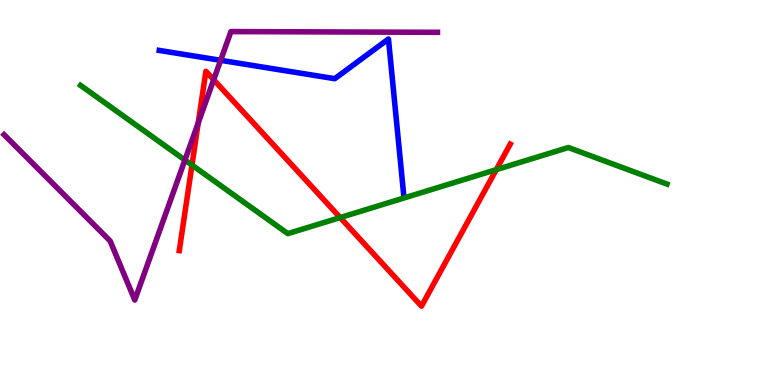[{'lines': ['blue', 'red'], 'intersections': []}, {'lines': ['green', 'red'], 'intersections': [{'x': 2.48, 'y': 5.71}, {'x': 4.39, 'y': 4.35}, {'x': 6.4, 'y': 5.59}]}, {'lines': ['purple', 'red'], 'intersections': [{'x': 2.56, 'y': 6.81}, {'x': 2.76, 'y': 7.93}]}, {'lines': ['blue', 'green'], 'intersections': []}, {'lines': ['blue', 'purple'], 'intersections': [{'x': 2.85, 'y': 8.43}]}, {'lines': ['green', 'purple'], 'intersections': [{'x': 2.39, 'y': 5.84}]}]